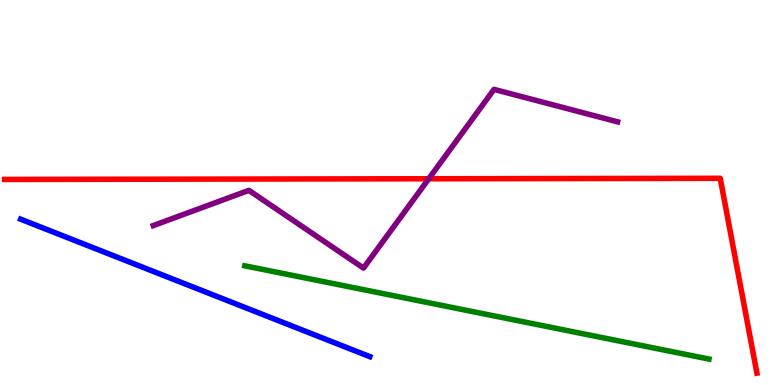[{'lines': ['blue', 'red'], 'intersections': []}, {'lines': ['green', 'red'], 'intersections': []}, {'lines': ['purple', 'red'], 'intersections': [{'x': 5.53, 'y': 5.36}]}, {'lines': ['blue', 'green'], 'intersections': []}, {'lines': ['blue', 'purple'], 'intersections': []}, {'lines': ['green', 'purple'], 'intersections': []}]